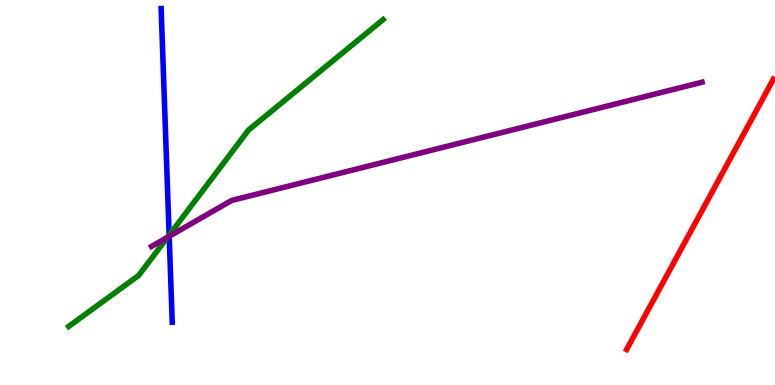[{'lines': ['blue', 'red'], 'intersections': []}, {'lines': ['green', 'red'], 'intersections': []}, {'lines': ['purple', 'red'], 'intersections': []}, {'lines': ['blue', 'green'], 'intersections': [{'x': 2.18, 'y': 3.89}]}, {'lines': ['blue', 'purple'], 'intersections': [{'x': 2.18, 'y': 3.86}]}, {'lines': ['green', 'purple'], 'intersections': [{'x': 2.16, 'y': 3.84}]}]